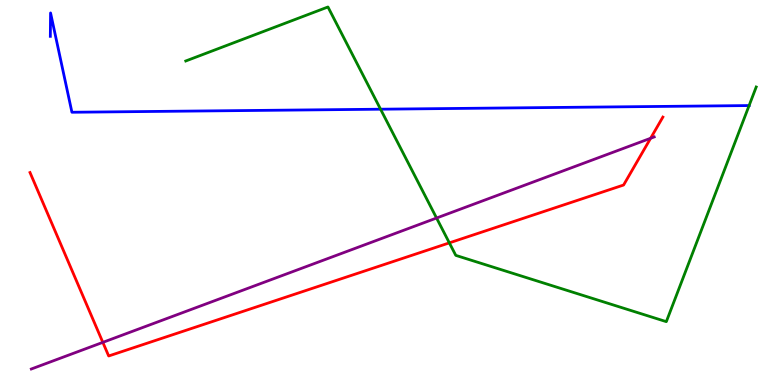[{'lines': ['blue', 'red'], 'intersections': []}, {'lines': ['green', 'red'], 'intersections': [{'x': 5.8, 'y': 3.69}]}, {'lines': ['purple', 'red'], 'intersections': [{'x': 1.33, 'y': 1.11}, {'x': 8.4, 'y': 6.41}]}, {'lines': ['blue', 'green'], 'intersections': [{'x': 4.91, 'y': 7.16}, {'x': 9.67, 'y': 7.26}]}, {'lines': ['blue', 'purple'], 'intersections': []}, {'lines': ['green', 'purple'], 'intersections': [{'x': 5.63, 'y': 4.34}]}]